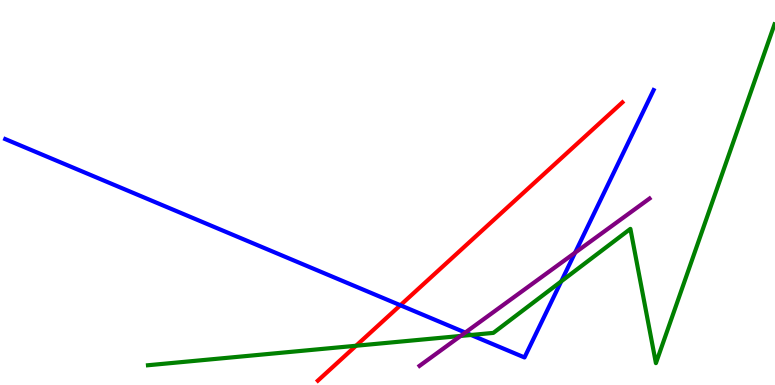[{'lines': ['blue', 'red'], 'intersections': [{'x': 5.17, 'y': 2.07}]}, {'lines': ['green', 'red'], 'intersections': [{'x': 4.59, 'y': 1.02}]}, {'lines': ['purple', 'red'], 'intersections': []}, {'lines': ['blue', 'green'], 'intersections': [{'x': 6.08, 'y': 1.3}, {'x': 7.24, 'y': 2.69}]}, {'lines': ['blue', 'purple'], 'intersections': [{'x': 6.0, 'y': 1.36}, {'x': 7.42, 'y': 3.44}]}, {'lines': ['green', 'purple'], 'intersections': [{'x': 5.94, 'y': 1.27}]}]